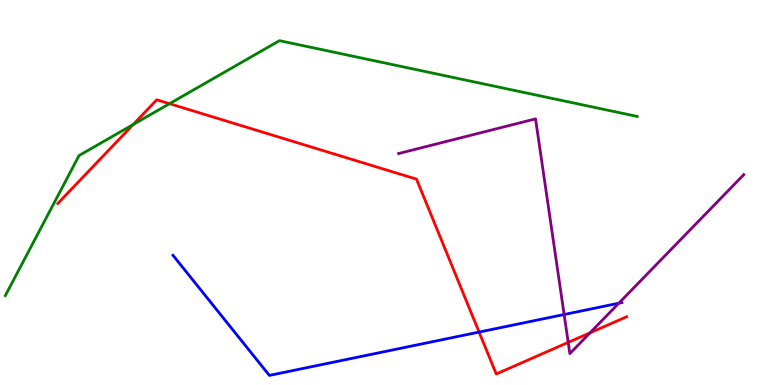[{'lines': ['blue', 'red'], 'intersections': [{'x': 6.18, 'y': 1.37}]}, {'lines': ['green', 'red'], 'intersections': [{'x': 1.72, 'y': 6.77}, {'x': 2.19, 'y': 7.31}]}, {'lines': ['purple', 'red'], 'intersections': [{'x': 7.33, 'y': 1.11}, {'x': 7.61, 'y': 1.36}]}, {'lines': ['blue', 'green'], 'intersections': []}, {'lines': ['blue', 'purple'], 'intersections': [{'x': 7.28, 'y': 1.83}, {'x': 7.98, 'y': 2.12}]}, {'lines': ['green', 'purple'], 'intersections': []}]